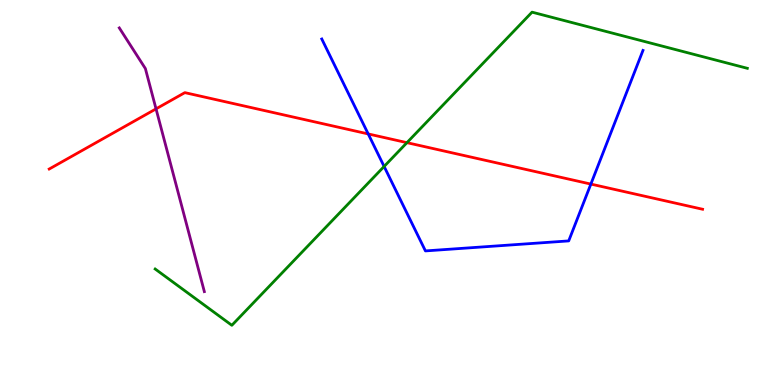[{'lines': ['blue', 'red'], 'intersections': [{'x': 4.75, 'y': 6.52}, {'x': 7.62, 'y': 5.22}]}, {'lines': ['green', 'red'], 'intersections': [{'x': 5.25, 'y': 6.29}]}, {'lines': ['purple', 'red'], 'intersections': [{'x': 2.01, 'y': 7.17}]}, {'lines': ['blue', 'green'], 'intersections': [{'x': 4.96, 'y': 5.68}]}, {'lines': ['blue', 'purple'], 'intersections': []}, {'lines': ['green', 'purple'], 'intersections': []}]